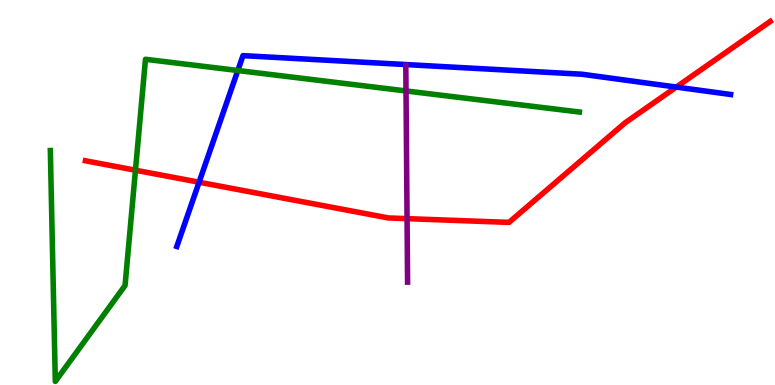[{'lines': ['blue', 'red'], 'intersections': [{'x': 2.57, 'y': 5.27}, {'x': 8.73, 'y': 7.74}]}, {'lines': ['green', 'red'], 'intersections': [{'x': 1.75, 'y': 5.58}]}, {'lines': ['purple', 'red'], 'intersections': [{'x': 5.25, 'y': 4.32}]}, {'lines': ['blue', 'green'], 'intersections': [{'x': 3.07, 'y': 8.17}]}, {'lines': ['blue', 'purple'], 'intersections': []}, {'lines': ['green', 'purple'], 'intersections': [{'x': 5.24, 'y': 7.64}]}]